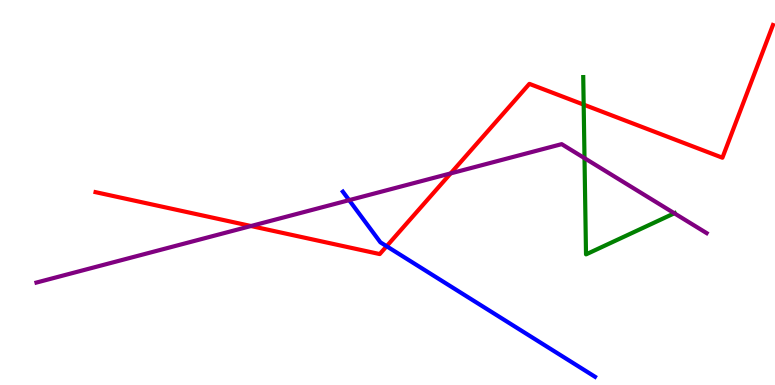[{'lines': ['blue', 'red'], 'intersections': [{'x': 4.99, 'y': 3.6}]}, {'lines': ['green', 'red'], 'intersections': [{'x': 7.53, 'y': 7.28}]}, {'lines': ['purple', 'red'], 'intersections': [{'x': 3.24, 'y': 4.13}, {'x': 5.81, 'y': 5.5}]}, {'lines': ['blue', 'green'], 'intersections': []}, {'lines': ['blue', 'purple'], 'intersections': [{'x': 4.51, 'y': 4.8}]}, {'lines': ['green', 'purple'], 'intersections': [{'x': 7.54, 'y': 5.89}, {'x': 8.7, 'y': 4.46}]}]